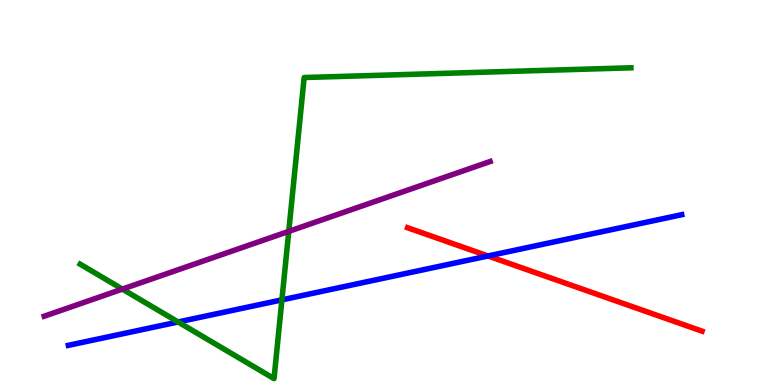[{'lines': ['blue', 'red'], 'intersections': [{'x': 6.3, 'y': 3.35}]}, {'lines': ['green', 'red'], 'intersections': []}, {'lines': ['purple', 'red'], 'intersections': []}, {'lines': ['blue', 'green'], 'intersections': [{'x': 2.3, 'y': 1.64}, {'x': 3.64, 'y': 2.21}]}, {'lines': ['blue', 'purple'], 'intersections': []}, {'lines': ['green', 'purple'], 'intersections': [{'x': 1.58, 'y': 2.49}, {'x': 3.73, 'y': 3.99}]}]